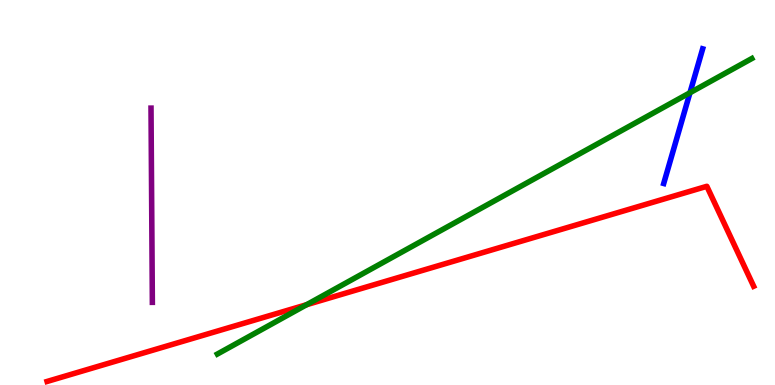[{'lines': ['blue', 'red'], 'intersections': []}, {'lines': ['green', 'red'], 'intersections': [{'x': 3.96, 'y': 2.09}]}, {'lines': ['purple', 'red'], 'intersections': []}, {'lines': ['blue', 'green'], 'intersections': [{'x': 8.9, 'y': 7.59}]}, {'lines': ['blue', 'purple'], 'intersections': []}, {'lines': ['green', 'purple'], 'intersections': []}]